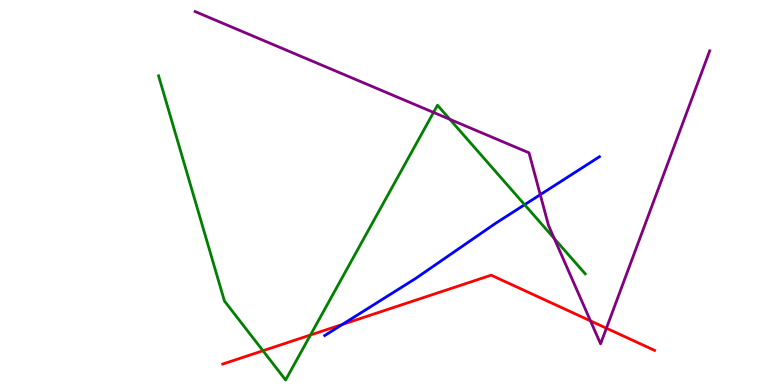[{'lines': ['blue', 'red'], 'intersections': [{'x': 4.42, 'y': 1.57}]}, {'lines': ['green', 'red'], 'intersections': [{'x': 3.39, 'y': 0.89}, {'x': 4.01, 'y': 1.3}]}, {'lines': ['purple', 'red'], 'intersections': [{'x': 7.62, 'y': 1.67}, {'x': 7.82, 'y': 1.47}]}, {'lines': ['blue', 'green'], 'intersections': [{'x': 6.77, 'y': 4.68}]}, {'lines': ['blue', 'purple'], 'intersections': [{'x': 6.97, 'y': 4.94}]}, {'lines': ['green', 'purple'], 'intersections': [{'x': 5.59, 'y': 7.08}, {'x': 5.8, 'y': 6.9}, {'x': 7.15, 'y': 3.81}]}]